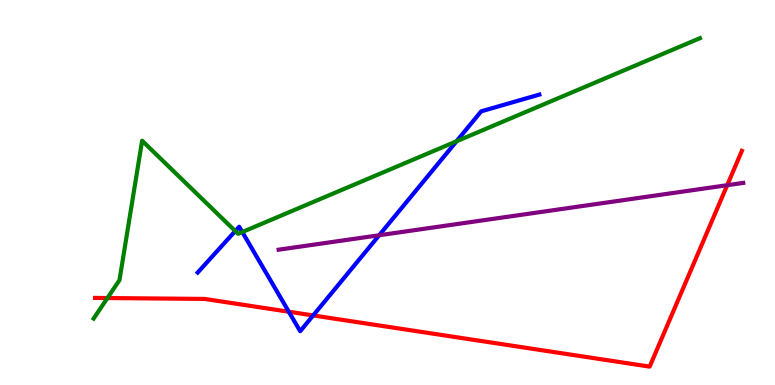[{'lines': ['blue', 'red'], 'intersections': [{'x': 3.73, 'y': 1.9}, {'x': 4.04, 'y': 1.81}]}, {'lines': ['green', 'red'], 'intersections': [{'x': 1.39, 'y': 2.26}]}, {'lines': ['purple', 'red'], 'intersections': [{'x': 9.38, 'y': 5.19}]}, {'lines': ['blue', 'green'], 'intersections': [{'x': 3.04, 'y': 4.0}, {'x': 3.13, 'y': 3.97}, {'x': 5.89, 'y': 6.33}]}, {'lines': ['blue', 'purple'], 'intersections': [{'x': 4.89, 'y': 3.89}]}, {'lines': ['green', 'purple'], 'intersections': []}]